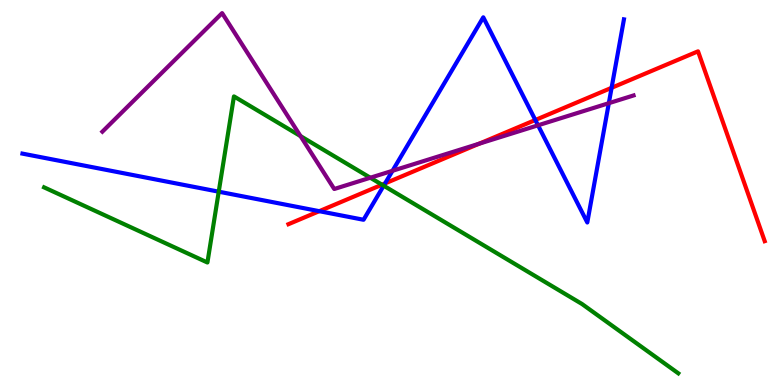[{'lines': ['blue', 'red'], 'intersections': [{'x': 4.12, 'y': 4.51}, {'x': 4.97, 'y': 5.24}, {'x': 6.91, 'y': 6.88}, {'x': 7.89, 'y': 7.72}]}, {'lines': ['green', 'red'], 'intersections': [{'x': 4.93, 'y': 5.2}]}, {'lines': ['purple', 'red'], 'intersections': [{'x': 6.18, 'y': 6.27}]}, {'lines': ['blue', 'green'], 'intersections': [{'x': 2.82, 'y': 5.02}, {'x': 4.95, 'y': 5.18}]}, {'lines': ['blue', 'purple'], 'intersections': [{'x': 5.06, 'y': 5.56}, {'x': 6.94, 'y': 6.75}, {'x': 7.86, 'y': 7.32}]}, {'lines': ['green', 'purple'], 'intersections': [{'x': 3.88, 'y': 6.46}, {'x': 4.78, 'y': 5.38}]}]